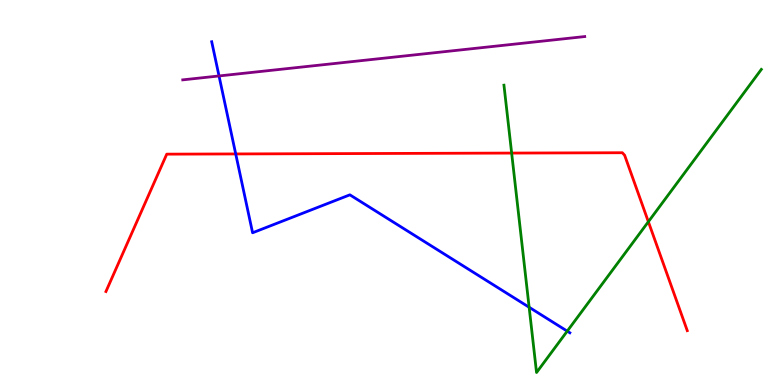[{'lines': ['blue', 'red'], 'intersections': [{'x': 3.04, 'y': 6.0}]}, {'lines': ['green', 'red'], 'intersections': [{'x': 6.6, 'y': 6.02}, {'x': 8.37, 'y': 4.24}]}, {'lines': ['purple', 'red'], 'intersections': []}, {'lines': ['blue', 'green'], 'intersections': [{'x': 6.83, 'y': 2.02}, {'x': 7.32, 'y': 1.4}]}, {'lines': ['blue', 'purple'], 'intersections': [{'x': 2.83, 'y': 8.03}]}, {'lines': ['green', 'purple'], 'intersections': []}]